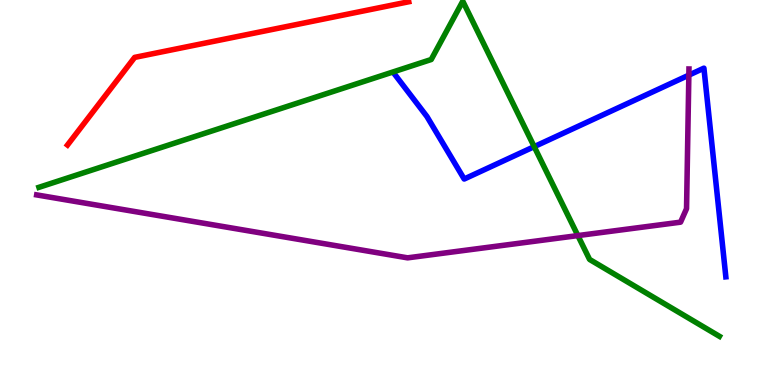[{'lines': ['blue', 'red'], 'intersections': []}, {'lines': ['green', 'red'], 'intersections': []}, {'lines': ['purple', 'red'], 'intersections': []}, {'lines': ['blue', 'green'], 'intersections': [{'x': 6.89, 'y': 6.19}]}, {'lines': ['blue', 'purple'], 'intersections': [{'x': 8.89, 'y': 8.05}]}, {'lines': ['green', 'purple'], 'intersections': [{'x': 7.46, 'y': 3.88}]}]